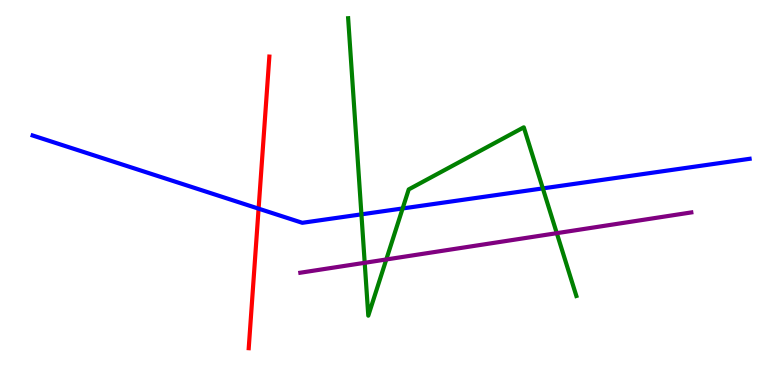[{'lines': ['blue', 'red'], 'intersections': [{'x': 3.34, 'y': 4.58}]}, {'lines': ['green', 'red'], 'intersections': []}, {'lines': ['purple', 'red'], 'intersections': []}, {'lines': ['blue', 'green'], 'intersections': [{'x': 4.66, 'y': 4.43}, {'x': 5.2, 'y': 4.59}, {'x': 7.0, 'y': 5.11}]}, {'lines': ['blue', 'purple'], 'intersections': []}, {'lines': ['green', 'purple'], 'intersections': [{'x': 4.71, 'y': 3.17}, {'x': 4.98, 'y': 3.26}, {'x': 7.18, 'y': 3.94}]}]